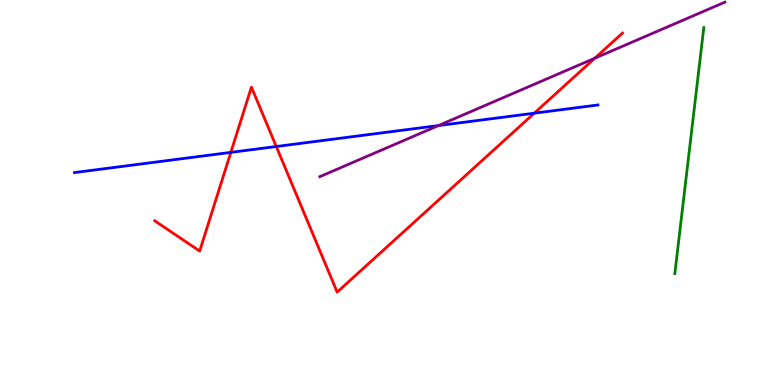[{'lines': ['blue', 'red'], 'intersections': [{'x': 2.98, 'y': 6.04}, {'x': 3.56, 'y': 6.19}, {'x': 6.89, 'y': 7.06}]}, {'lines': ['green', 'red'], 'intersections': []}, {'lines': ['purple', 'red'], 'intersections': [{'x': 7.68, 'y': 8.49}]}, {'lines': ['blue', 'green'], 'intersections': []}, {'lines': ['blue', 'purple'], 'intersections': [{'x': 5.66, 'y': 6.74}]}, {'lines': ['green', 'purple'], 'intersections': []}]